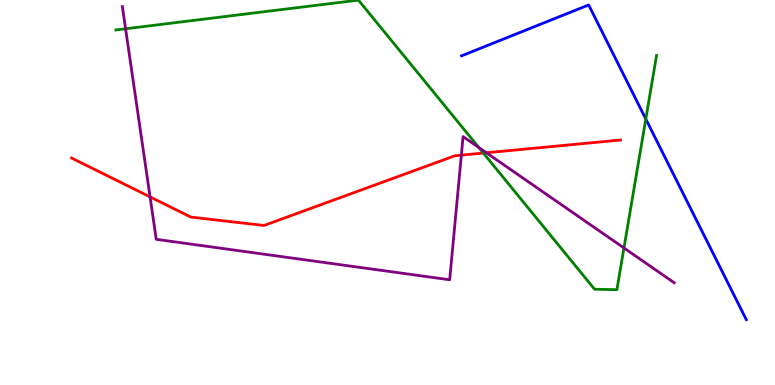[{'lines': ['blue', 'red'], 'intersections': []}, {'lines': ['green', 'red'], 'intersections': [{'x': 6.24, 'y': 6.02}]}, {'lines': ['purple', 'red'], 'intersections': [{'x': 1.94, 'y': 4.89}, {'x': 5.95, 'y': 5.97}, {'x': 6.28, 'y': 6.03}]}, {'lines': ['blue', 'green'], 'intersections': [{'x': 8.33, 'y': 6.91}]}, {'lines': ['blue', 'purple'], 'intersections': []}, {'lines': ['green', 'purple'], 'intersections': [{'x': 1.62, 'y': 9.25}, {'x': 6.18, 'y': 6.17}, {'x': 8.05, 'y': 3.56}]}]